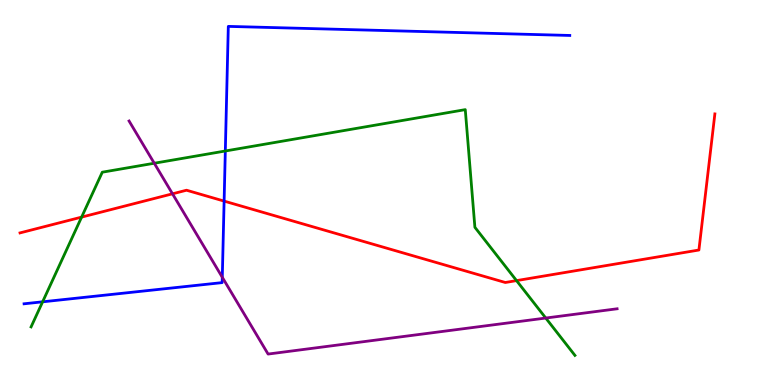[{'lines': ['blue', 'red'], 'intersections': [{'x': 2.89, 'y': 4.78}]}, {'lines': ['green', 'red'], 'intersections': [{'x': 1.05, 'y': 4.36}, {'x': 6.66, 'y': 2.71}]}, {'lines': ['purple', 'red'], 'intersections': [{'x': 2.23, 'y': 4.97}]}, {'lines': ['blue', 'green'], 'intersections': [{'x': 0.55, 'y': 2.16}, {'x': 2.91, 'y': 6.08}]}, {'lines': ['blue', 'purple'], 'intersections': [{'x': 2.87, 'y': 2.8}]}, {'lines': ['green', 'purple'], 'intersections': [{'x': 1.99, 'y': 5.76}, {'x': 7.04, 'y': 1.74}]}]